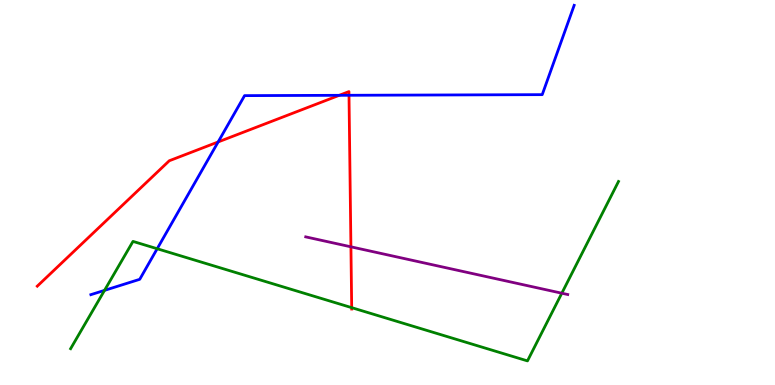[{'lines': ['blue', 'red'], 'intersections': [{'x': 2.81, 'y': 6.31}, {'x': 4.38, 'y': 7.52}, {'x': 4.5, 'y': 7.53}]}, {'lines': ['green', 'red'], 'intersections': [{'x': 4.54, 'y': 2.01}]}, {'lines': ['purple', 'red'], 'intersections': [{'x': 4.53, 'y': 3.59}]}, {'lines': ['blue', 'green'], 'intersections': [{'x': 1.35, 'y': 2.46}, {'x': 2.03, 'y': 3.54}]}, {'lines': ['blue', 'purple'], 'intersections': []}, {'lines': ['green', 'purple'], 'intersections': [{'x': 7.25, 'y': 2.38}]}]